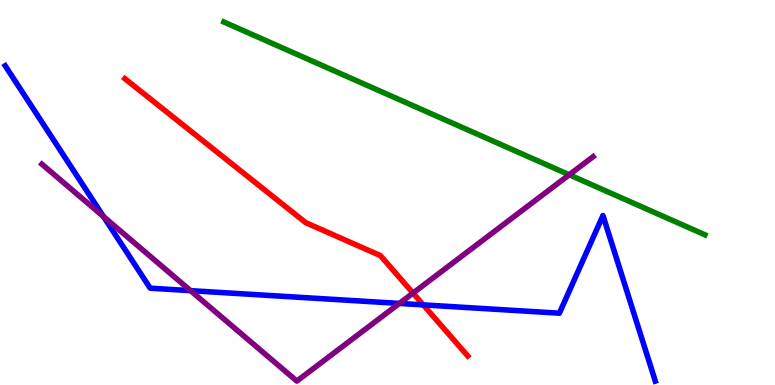[{'lines': ['blue', 'red'], 'intersections': [{'x': 5.46, 'y': 2.08}]}, {'lines': ['green', 'red'], 'intersections': []}, {'lines': ['purple', 'red'], 'intersections': [{'x': 5.33, 'y': 2.39}]}, {'lines': ['blue', 'green'], 'intersections': []}, {'lines': ['blue', 'purple'], 'intersections': [{'x': 1.34, 'y': 4.37}, {'x': 2.46, 'y': 2.45}, {'x': 5.15, 'y': 2.12}]}, {'lines': ['green', 'purple'], 'intersections': [{'x': 7.34, 'y': 5.46}]}]